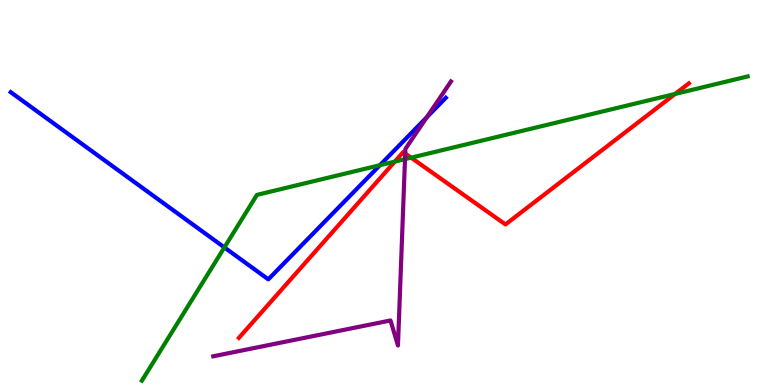[{'lines': ['blue', 'red'], 'intersections': []}, {'lines': ['green', 'red'], 'intersections': [{'x': 5.09, 'y': 5.8}, {'x': 5.31, 'y': 5.9}, {'x': 8.71, 'y': 7.56}]}, {'lines': ['purple', 'red'], 'intersections': [{'x': 5.23, 'y': 6.01}]}, {'lines': ['blue', 'green'], 'intersections': [{'x': 2.9, 'y': 3.57}, {'x': 4.9, 'y': 5.71}]}, {'lines': ['blue', 'purple'], 'intersections': [{'x': 5.51, 'y': 6.95}]}, {'lines': ['green', 'purple'], 'intersections': [{'x': 5.23, 'y': 5.87}]}]